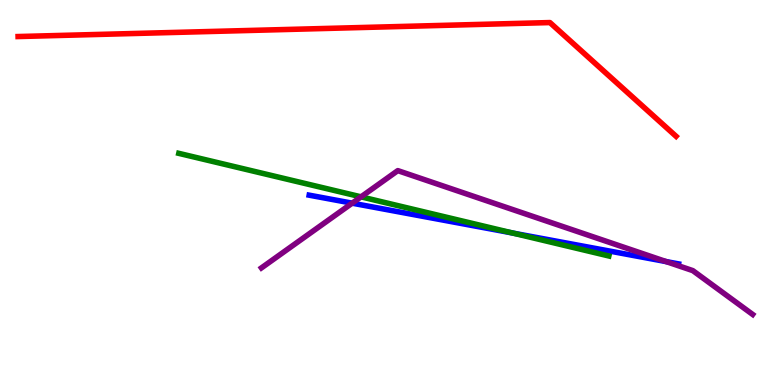[{'lines': ['blue', 'red'], 'intersections': []}, {'lines': ['green', 'red'], 'intersections': []}, {'lines': ['purple', 'red'], 'intersections': []}, {'lines': ['blue', 'green'], 'intersections': [{'x': 6.62, 'y': 3.95}]}, {'lines': ['blue', 'purple'], 'intersections': [{'x': 4.54, 'y': 4.72}, {'x': 8.6, 'y': 3.21}]}, {'lines': ['green', 'purple'], 'intersections': [{'x': 4.66, 'y': 4.89}]}]